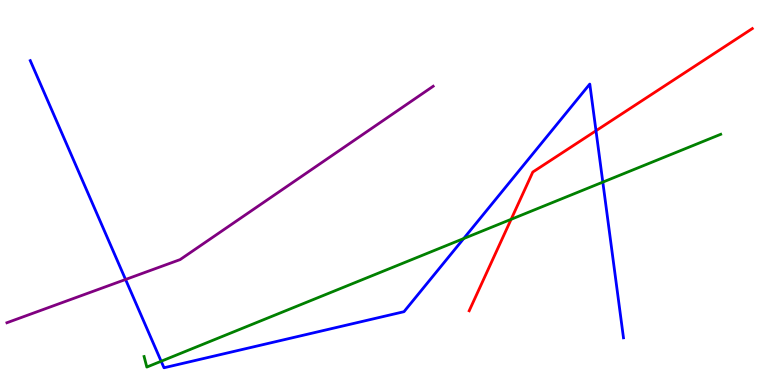[{'lines': ['blue', 'red'], 'intersections': [{'x': 7.69, 'y': 6.6}]}, {'lines': ['green', 'red'], 'intersections': [{'x': 6.6, 'y': 4.3}]}, {'lines': ['purple', 'red'], 'intersections': []}, {'lines': ['blue', 'green'], 'intersections': [{'x': 2.08, 'y': 0.617}, {'x': 5.98, 'y': 3.8}, {'x': 7.78, 'y': 5.27}]}, {'lines': ['blue', 'purple'], 'intersections': [{'x': 1.62, 'y': 2.74}]}, {'lines': ['green', 'purple'], 'intersections': []}]